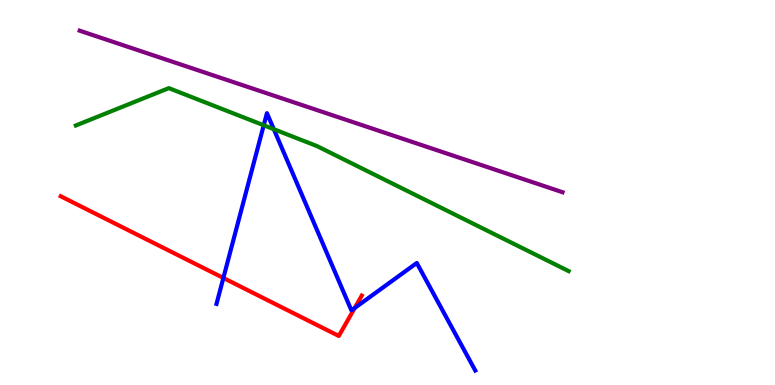[{'lines': ['blue', 'red'], 'intersections': [{'x': 2.88, 'y': 2.78}, {'x': 4.58, 'y': 2.0}]}, {'lines': ['green', 'red'], 'intersections': []}, {'lines': ['purple', 'red'], 'intersections': []}, {'lines': ['blue', 'green'], 'intersections': [{'x': 3.4, 'y': 6.75}, {'x': 3.53, 'y': 6.64}]}, {'lines': ['blue', 'purple'], 'intersections': []}, {'lines': ['green', 'purple'], 'intersections': []}]